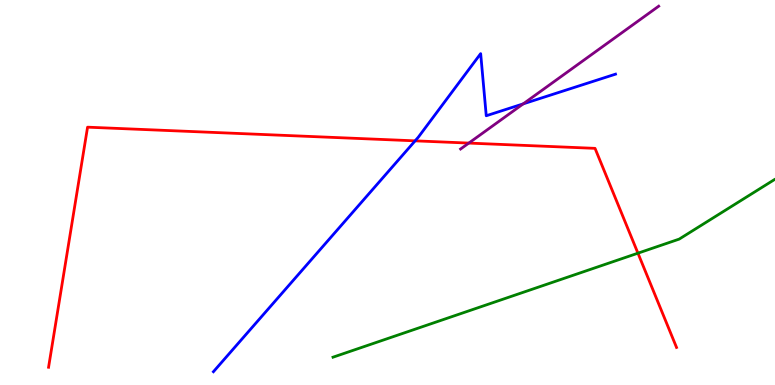[{'lines': ['blue', 'red'], 'intersections': [{'x': 5.36, 'y': 6.34}]}, {'lines': ['green', 'red'], 'intersections': [{'x': 8.23, 'y': 3.42}]}, {'lines': ['purple', 'red'], 'intersections': [{'x': 6.05, 'y': 6.28}]}, {'lines': ['blue', 'green'], 'intersections': []}, {'lines': ['blue', 'purple'], 'intersections': [{'x': 6.75, 'y': 7.3}]}, {'lines': ['green', 'purple'], 'intersections': []}]